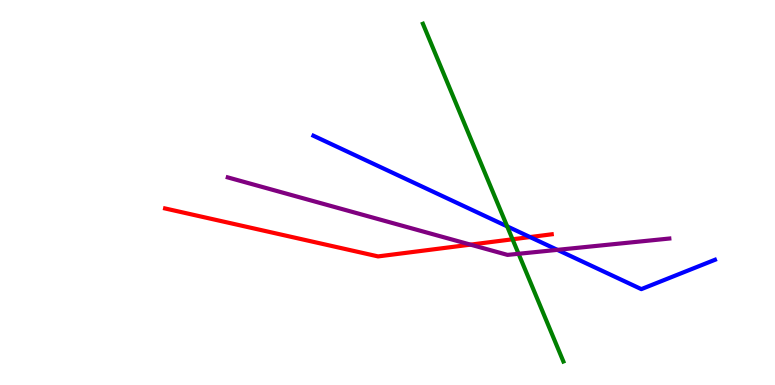[{'lines': ['blue', 'red'], 'intersections': [{'x': 6.84, 'y': 3.84}]}, {'lines': ['green', 'red'], 'intersections': [{'x': 6.61, 'y': 3.78}]}, {'lines': ['purple', 'red'], 'intersections': [{'x': 6.07, 'y': 3.65}]}, {'lines': ['blue', 'green'], 'intersections': [{'x': 6.54, 'y': 4.12}]}, {'lines': ['blue', 'purple'], 'intersections': [{'x': 7.19, 'y': 3.51}]}, {'lines': ['green', 'purple'], 'intersections': [{'x': 6.69, 'y': 3.41}]}]